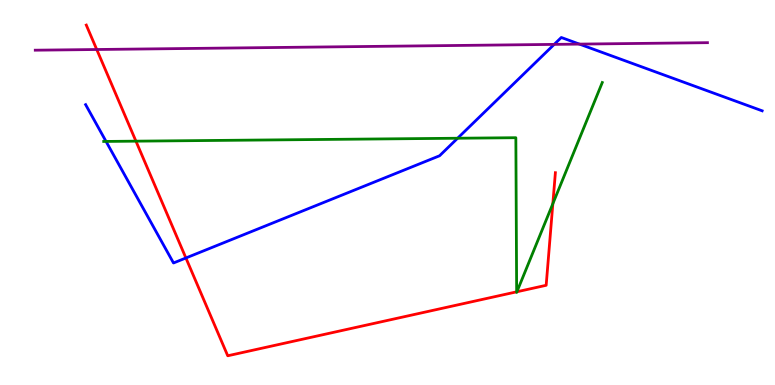[{'lines': ['blue', 'red'], 'intersections': [{'x': 2.4, 'y': 3.3}]}, {'lines': ['green', 'red'], 'intersections': [{'x': 1.75, 'y': 6.33}, {'x': 6.67, 'y': 2.42}, {'x': 6.67, 'y': 2.42}, {'x': 7.13, 'y': 4.71}]}, {'lines': ['purple', 'red'], 'intersections': [{'x': 1.25, 'y': 8.71}]}, {'lines': ['blue', 'green'], 'intersections': [{'x': 1.37, 'y': 6.33}, {'x': 5.9, 'y': 6.41}]}, {'lines': ['blue', 'purple'], 'intersections': [{'x': 7.15, 'y': 8.85}, {'x': 7.48, 'y': 8.85}]}, {'lines': ['green', 'purple'], 'intersections': []}]